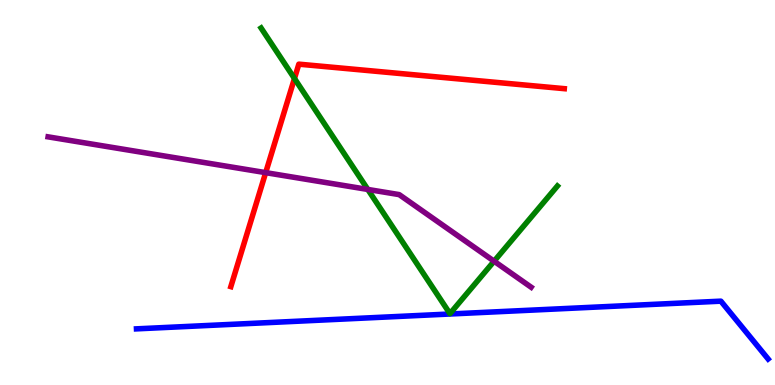[{'lines': ['blue', 'red'], 'intersections': []}, {'lines': ['green', 'red'], 'intersections': [{'x': 3.8, 'y': 7.96}]}, {'lines': ['purple', 'red'], 'intersections': [{'x': 3.43, 'y': 5.52}]}, {'lines': ['blue', 'green'], 'intersections': []}, {'lines': ['blue', 'purple'], 'intersections': []}, {'lines': ['green', 'purple'], 'intersections': [{'x': 4.75, 'y': 5.08}, {'x': 6.38, 'y': 3.22}]}]